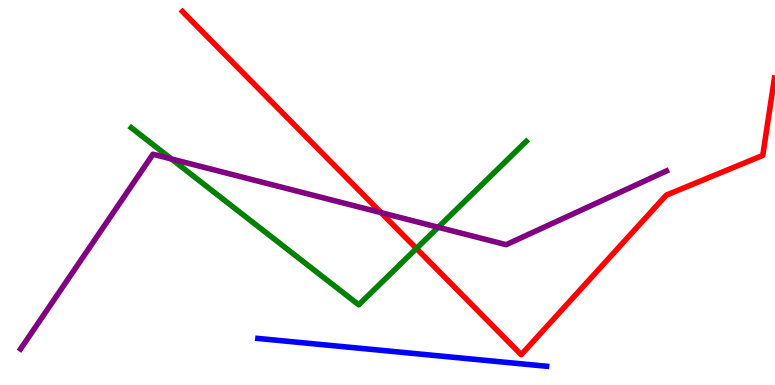[{'lines': ['blue', 'red'], 'intersections': []}, {'lines': ['green', 'red'], 'intersections': [{'x': 5.37, 'y': 3.55}]}, {'lines': ['purple', 'red'], 'intersections': [{'x': 4.92, 'y': 4.48}]}, {'lines': ['blue', 'green'], 'intersections': []}, {'lines': ['blue', 'purple'], 'intersections': []}, {'lines': ['green', 'purple'], 'intersections': [{'x': 2.21, 'y': 5.87}, {'x': 5.65, 'y': 4.1}]}]